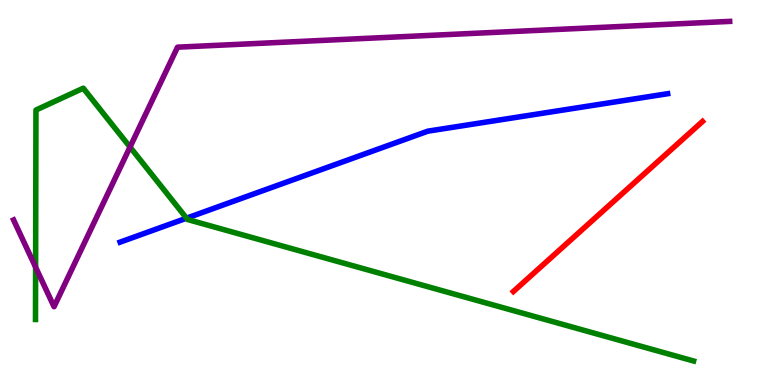[{'lines': ['blue', 'red'], 'intersections': []}, {'lines': ['green', 'red'], 'intersections': []}, {'lines': ['purple', 'red'], 'intersections': []}, {'lines': ['blue', 'green'], 'intersections': [{'x': 2.41, 'y': 4.33}]}, {'lines': ['blue', 'purple'], 'intersections': []}, {'lines': ['green', 'purple'], 'intersections': [{'x': 0.459, 'y': 3.06}, {'x': 1.68, 'y': 6.18}]}]